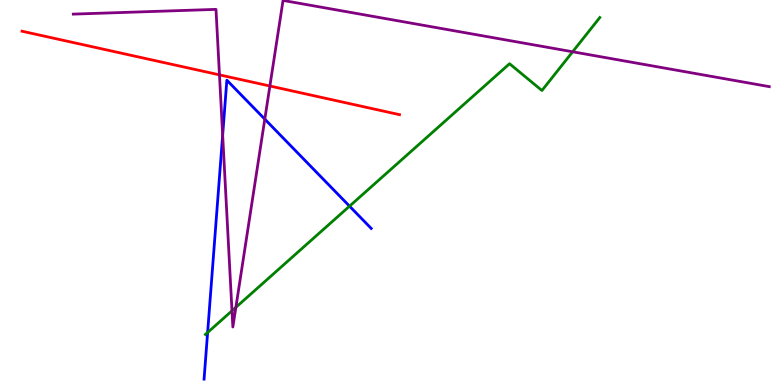[{'lines': ['blue', 'red'], 'intersections': []}, {'lines': ['green', 'red'], 'intersections': []}, {'lines': ['purple', 'red'], 'intersections': [{'x': 2.83, 'y': 8.06}, {'x': 3.48, 'y': 7.77}]}, {'lines': ['blue', 'green'], 'intersections': [{'x': 2.68, 'y': 1.36}, {'x': 4.51, 'y': 4.64}]}, {'lines': ['blue', 'purple'], 'intersections': [{'x': 2.87, 'y': 6.49}, {'x': 3.42, 'y': 6.91}]}, {'lines': ['green', 'purple'], 'intersections': [{'x': 2.99, 'y': 1.93}, {'x': 3.04, 'y': 2.02}, {'x': 7.39, 'y': 8.66}]}]